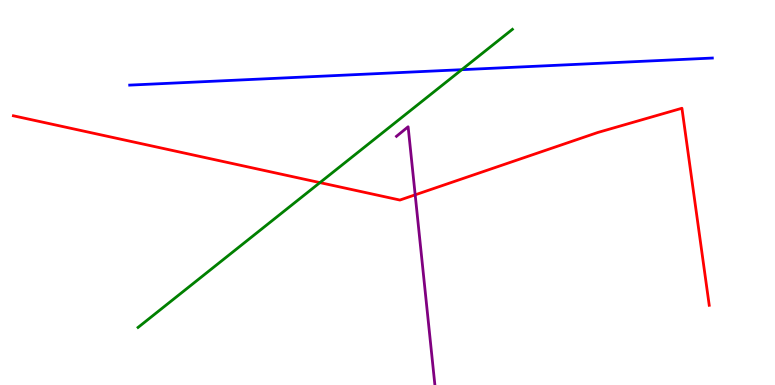[{'lines': ['blue', 'red'], 'intersections': []}, {'lines': ['green', 'red'], 'intersections': [{'x': 4.13, 'y': 5.26}]}, {'lines': ['purple', 'red'], 'intersections': [{'x': 5.36, 'y': 4.94}]}, {'lines': ['blue', 'green'], 'intersections': [{'x': 5.96, 'y': 8.19}]}, {'lines': ['blue', 'purple'], 'intersections': []}, {'lines': ['green', 'purple'], 'intersections': []}]